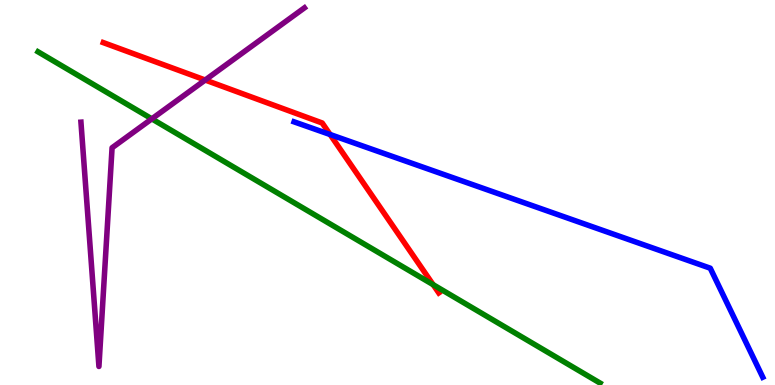[{'lines': ['blue', 'red'], 'intersections': [{'x': 4.26, 'y': 6.51}]}, {'lines': ['green', 'red'], 'intersections': [{'x': 5.59, 'y': 2.61}]}, {'lines': ['purple', 'red'], 'intersections': [{'x': 2.65, 'y': 7.92}]}, {'lines': ['blue', 'green'], 'intersections': []}, {'lines': ['blue', 'purple'], 'intersections': []}, {'lines': ['green', 'purple'], 'intersections': [{'x': 1.96, 'y': 6.91}]}]